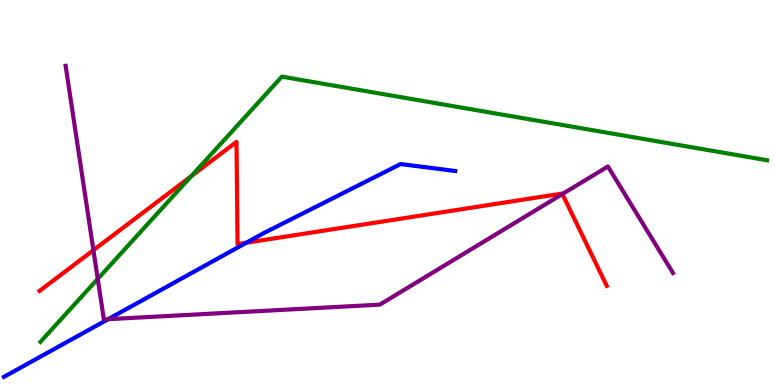[{'lines': ['blue', 'red'], 'intersections': [{'x': 3.18, 'y': 3.7}]}, {'lines': ['green', 'red'], 'intersections': [{'x': 2.47, 'y': 5.43}]}, {'lines': ['purple', 'red'], 'intersections': [{'x': 1.21, 'y': 3.5}, {'x': 7.26, 'y': 4.96}]}, {'lines': ['blue', 'green'], 'intersections': []}, {'lines': ['blue', 'purple'], 'intersections': [{'x': 1.4, 'y': 1.71}]}, {'lines': ['green', 'purple'], 'intersections': [{'x': 1.26, 'y': 2.76}]}]